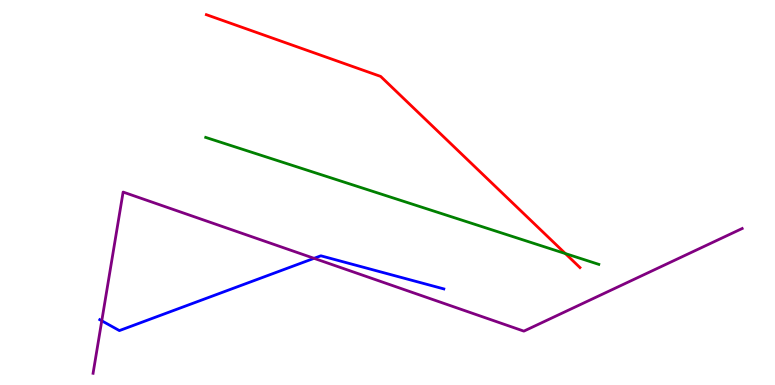[{'lines': ['blue', 'red'], 'intersections': []}, {'lines': ['green', 'red'], 'intersections': [{'x': 7.3, 'y': 3.41}]}, {'lines': ['purple', 'red'], 'intersections': []}, {'lines': ['blue', 'green'], 'intersections': []}, {'lines': ['blue', 'purple'], 'intersections': [{'x': 1.31, 'y': 1.67}, {'x': 4.05, 'y': 3.29}]}, {'lines': ['green', 'purple'], 'intersections': []}]